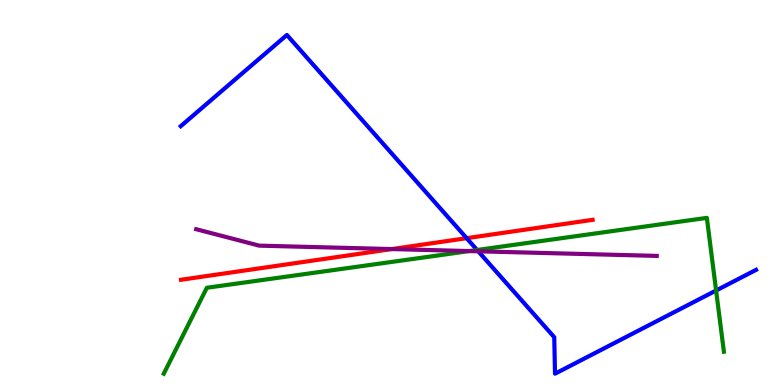[{'lines': ['blue', 'red'], 'intersections': [{'x': 6.02, 'y': 3.81}]}, {'lines': ['green', 'red'], 'intersections': []}, {'lines': ['purple', 'red'], 'intersections': [{'x': 5.06, 'y': 3.53}]}, {'lines': ['blue', 'green'], 'intersections': [{'x': 6.16, 'y': 3.51}, {'x': 9.24, 'y': 2.45}]}, {'lines': ['blue', 'purple'], 'intersections': [{'x': 6.17, 'y': 3.47}]}, {'lines': ['green', 'purple'], 'intersections': [{'x': 6.06, 'y': 3.48}]}]